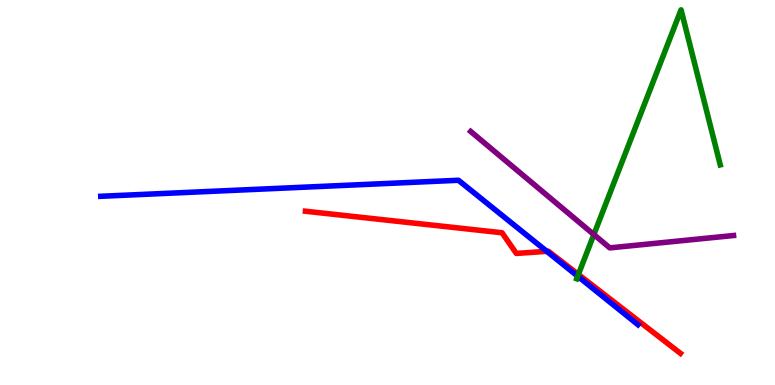[{'lines': ['blue', 'red'], 'intersections': [{'x': 7.06, 'y': 3.47}]}, {'lines': ['green', 'red'], 'intersections': [{'x': 7.46, 'y': 2.87}]}, {'lines': ['purple', 'red'], 'intersections': []}, {'lines': ['blue', 'green'], 'intersections': [{'x': 7.45, 'y': 2.83}]}, {'lines': ['blue', 'purple'], 'intersections': []}, {'lines': ['green', 'purple'], 'intersections': [{'x': 7.66, 'y': 3.91}]}]